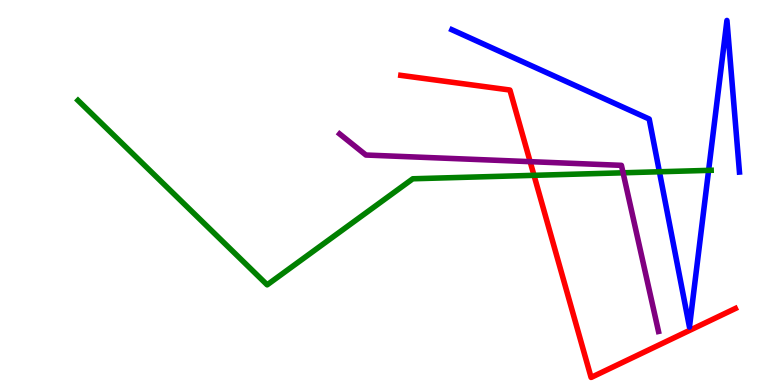[{'lines': ['blue', 'red'], 'intersections': []}, {'lines': ['green', 'red'], 'intersections': [{'x': 6.89, 'y': 5.45}]}, {'lines': ['purple', 'red'], 'intersections': [{'x': 6.84, 'y': 5.8}]}, {'lines': ['blue', 'green'], 'intersections': [{'x': 8.51, 'y': 5.54}, {'x': 9.14, 'y': 5.57}]}, {'lines': ['blue', 'purple'], 'intersections': []}, {'lines': ['green', 'purple'], 'intersections': [{'x': 8.04, 'y': 5.51}]}]